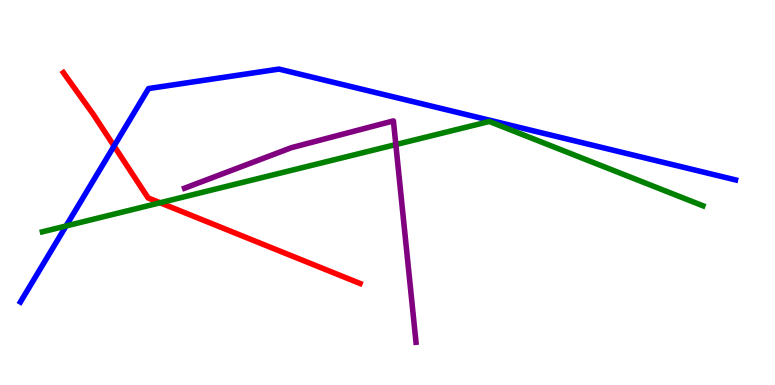[{'lines': ['blue', 'red'], 'intersections': [{'x': 1.47, 'y': 6.21}]}, {'lines': ['green', 'red'], 'intersections': [{'x': 2.07, 'y': 4.73}]}, {'lines': ['purple', 'red'], 'intersections': []}, {'lines': ['blue', 'green'], 'intersections': [{'x': 0.852, 'y': 4.13}]}, {'lines': ['blue', 'purple'], 'intersections': []}, {'lines': ['green', 'purple'], 'intersections': [{'x': 5.11, 'y': 6.24}]}]